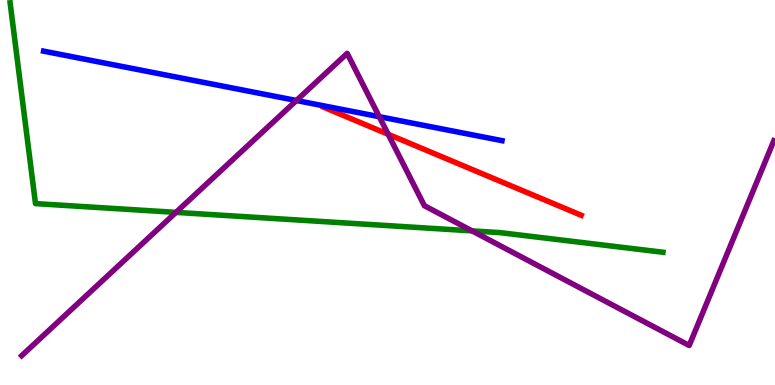[{'lines': ['blue', 'red'], 'intersections': []}, {'lines': ['green', 'red'], 'intersections': []}, {'lines': ['purple', 'red'], 'intersections': [{'x': 5.01, 'y': 6.51}]}, {'lines': ['blue', 'green'], 'intersections': []}, {'lines': ['blue', 'purple'], 'intersections': [{'x': 3.82, 'y': 7.39}, {'x': 4.89, 'y': 6.97}]}, {'lines': ['green', 'purple'], 'intersections': [{'x': 2.27, 'y': 4.48}, {'x': 6.09, 'y': 4.0}]}]